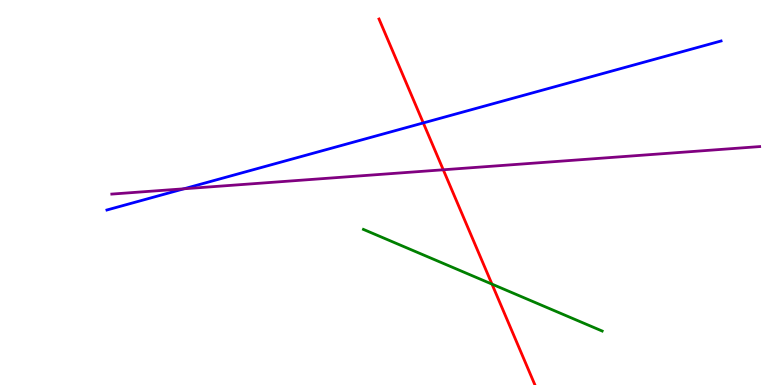[{'lines': ['blue', 'red'], 'intersections': [{'x': 5.46, 'y': 6.81}]}, {'lines': ['green', 'red'], 'intersections': [{'x': 6.35, 'y': 2.62}]}, {'lines': ['purple', 'red'], 'intersections': [{'x': 5.72, 'y': 5.59}]}, {'lines': ['blue', 'green'], 'intersections': []}, {'lines': ['blue', 'purple'], 'intersections': [{'x': 2.37, 'y': 5.1}]}, {'lines': ['green', 'purple'], 'intersections': []}]